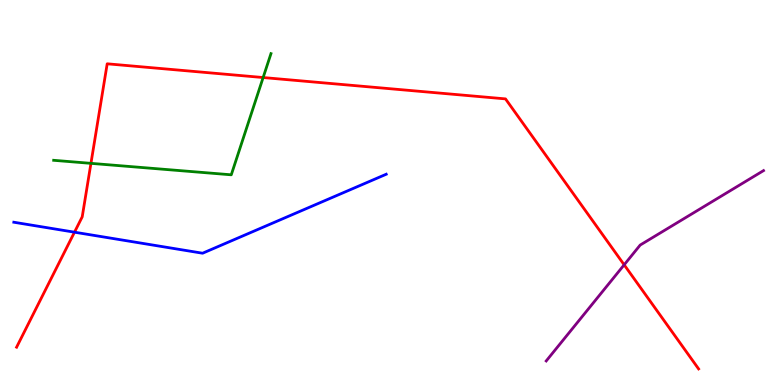[{'lines': ['blue', 'red'], 'intersections': [{'x': 0.961, 'y': 3.97}]}, {'lines': ['green', 'red'], 'intersections': [{'x': 1.17, 'y': 5.76}, {'x': 3.4, 'y': 7.99}]}, {'lines': ['purple', 'red'], 'intersections': [{'x': 8.05, 'y': 3.12}]}, {'lines': ['blue', 'green'], 'intersections': []}, {'lines': ['blue', 'purple'], 'intersections': []}, {'lines': ['green', 'purple'], 'intersections': []}]